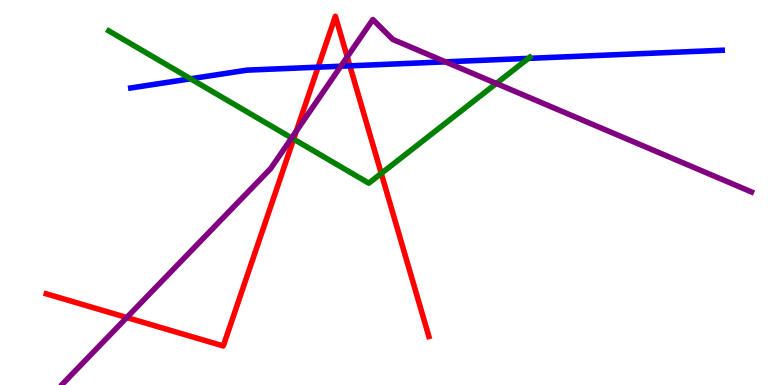[{'lines': ['blue', 'red'], 'intersections': [{'x': 4.1, 'y': 8.26}, {'x': 4.51, 'y': 8.29}]}, {'lines': ['green', 'red'], 'intersections': [{'x': 3.79, 'y': 6.39}, {'x': 4.92, 'y': 5.5}]}, {'lines': ['purple', 'red'], 'intersections': [{'x': 1.64, 'y': 1.75}, {'x': 3.82, 'y': 6.59}, {'x': 4.48, 'y': 8.52}]}, {'lines': ['blue', 'green'], 'intersections': [{'x': 2.46, 'y': 7.95}, {'x': 6.82, 'y': 8.48}]}, {'lines': ['blue', 'purple'], 'intersections': [{'x': 4.4, 'y': 8.28}, {'x': 5.75, 'y': 8.39}]}, {'lines': ['green', 'purple'], 'intersections': [{'x': 3.76, 'y': 6.42}, {'x': 6.4, 'y': 7.83}]}]